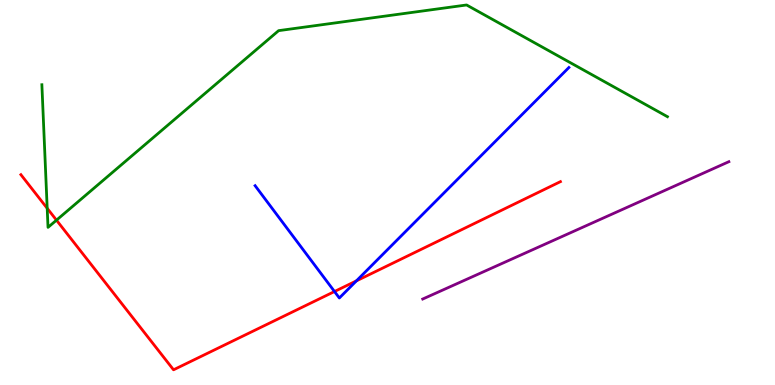[{'lines': ['blue', 'red'], 'intersections': [{'x': 4.32, 'y': 2.43}, {'x': 4.6, 'y': 2.7}]}, {'lines': ['green', 'red'], 'intersections': [{'x': 0.609, 'y': 4.59}, {'x': 0.729, 'y': 4.28}]}, {'lines': ['purple', 'red'], 'intersections': []}, {'lines': ['blue', 'green'], 'intersections': []}, {'lines': ['blue', 'purple'], 'intersections': []}, {'lines': ['green', 'purple'], 'intersections': []}]